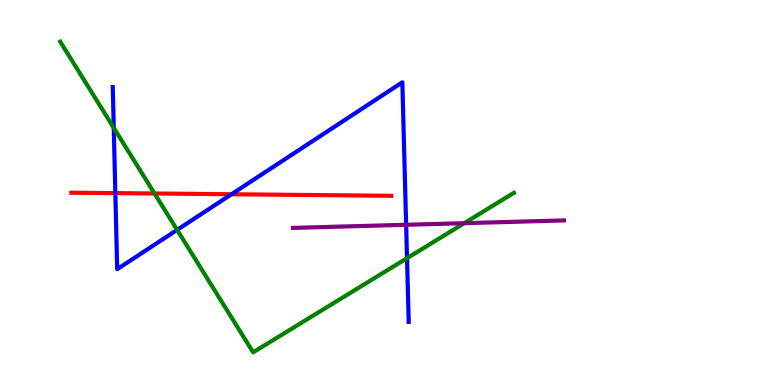[{'lines': ['blue', 'red'], 'intersections': [{'x': 1.49, 'y': 4.98}, {'x': 2.99, 'y': 4.95}]}, {'lines': ['green', 'red'], 'intersections': [{'x': 1.99, 'y': 4.97}]}, {'lines': ['purple', 'red'], 'intersections': []}, {'lines': ['blue', 'green'], 'intersections': [{'x': 1.47, 'y': 6.68}, {'x': 2.29, 'y': 4.03}, {'x': 5.25, 'y': 3.29}]}, {'lines': ['blue', 'purple'], 'intersections': [{'x': 5.24, 'y': 4.16}]}, {'lines': ['green', 'purple'], 'intersections': [{'x': 5.99, 'y': 4.2}]}]